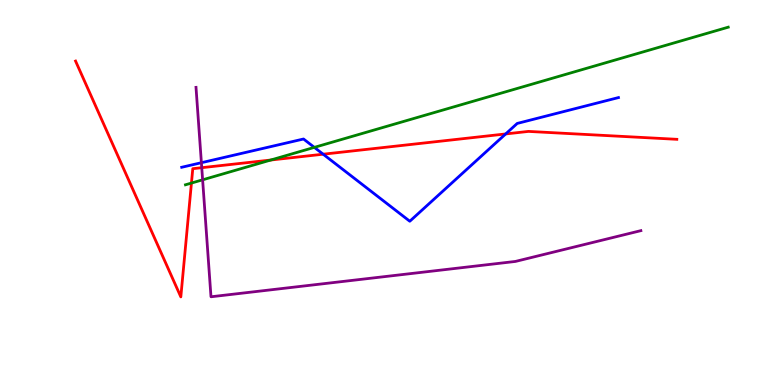[{'lines': ['blue', 'red'], 'intersections': [{'x': 4.17, 'y': 5.99}, {'x': 6.53, 'y': 6.52}]}, {'lines': ['green', 'red'], 'intersections': [{'x': 2.47, 'y': 5.25}, {'x': 3.49, 'y': 5.84}]}, {'lines': ['purple', 'red'], 'intersections': [{'x': 2.6, 'y': 5.64}]}, {'lines': ['blue', 'green'], 'intersections': [{'x': 4.06, 'y': 6.17}]}, {'lines': ['blue', 'purple'], 'intersections': [{'x': 2.6, 'y': 5.77}]}, {'lines': ['green', 'purple'], 'intersections': [{'x': 2.61, 'y': 5.33}]}]